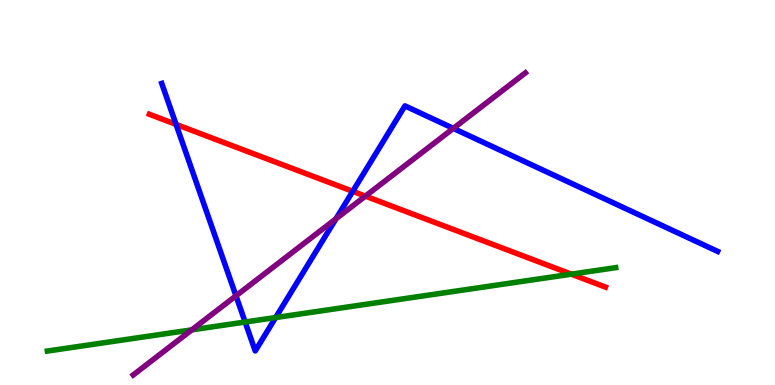[{'lines': ['blue', 'red'], 'intersections': [{'x': 2.27, 'y': 6.77}, {'x': 4.55, 'y': 5.03}]}, {'lines': ['green', 'red'], 'intersections': [{'x': 7.37, 'y': 2.88}]}, {'lines': ['purple', 'red'], 'intersections': [{'x': 4.71, 'y': 4.91}]}, {'lines': ['blue', 'green'], 'intersections': [{'x': 3.16, 'y': 1.64}, {'x': 3.56, 'y': 1.75}]}, {'lines': ['blue', 'purple'], 'intersections': [{'x': 3.04, 'y': 2.32}, {'x': 4.34, 'y': 4.32}, {'x': 5.85, 'y': 6.67}]}, {'lines': ['green', 'purple'], 'intersections': [{'x': 2.47, 'y': 1.43}]}]